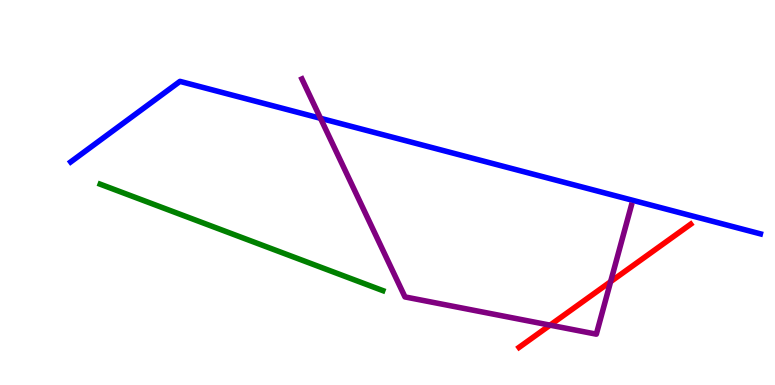[{'lines': ['blue', 'red'], 'intersections': []}, {'lines': ['green', 'red'], 'intersections': []}, {'lines': ['purple', 'red'], 'intersections': [{'x': 7.1, 'y': 1.55}, {'x': 7.88, 'y': 2.68}]}, {'lines': ['blue', 'green'], 'intersections': []}, {'lines': ['blue', 'purple'], 'intersections': [{'x': 4.14, 'y': 6.93}]}, {'lines': ['green', 'purple'], 'intersections': []}]